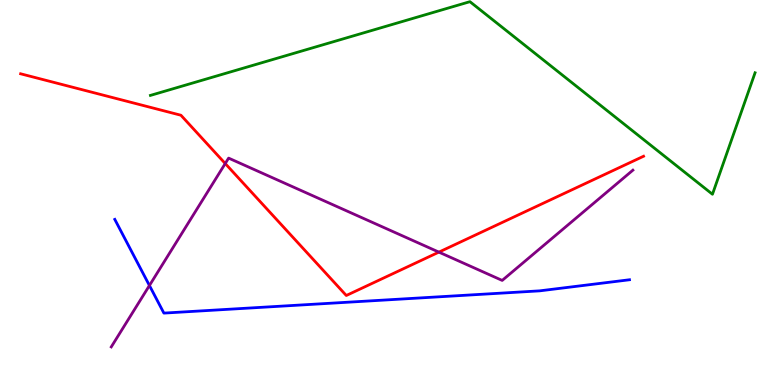[{'lines': ['blue', 'red'], 'intersections': []}, {'lines': ['green', 'red'], 'intersections': []}, {'lines': ['purple', 'red'], 'intersections': [{'x': 2.91, 'y': 5.75}, {'x': 5.66, 'y': 3.45}]}, {'lines': ['blue', 'green'], 'intersections': []}, {'lines': ['blue', 'purple'], 'intersections': [{'x': 1.93, 'y': 2.58}]}, {'lines': ['green', 'purple'], 'intersections': []}]